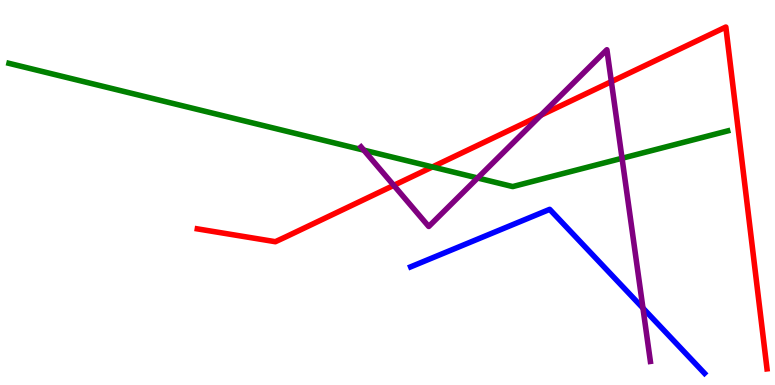[{'lines': ['blue', 'red'], 'intersections': []}, {'lines': ['green', 'red'], 'intersections': [{'x': 5.58, 'y': 5.66}]}, {'lines': ['purple', 'red'], 'intersections': [{'x': 5.08, 'y': 5.19}, {'x': 6.98, 'y': 7.01}, {'x': 7.89, 'y': 7.88}]}, {'lines': ['blue', 'green'], 'intersections': []}, {'lines': ['blue', 'purple'], 'intersections': [{'x': 8.3, 'y': 2.0}]}, {'lines': ['green', 'purple'], 'intersections': [{'x': 4.69, 'y': 6.1}, {'x': 6.16, 'y': 5.38}, {'x': 8.03, 'y': 5.89}]}]